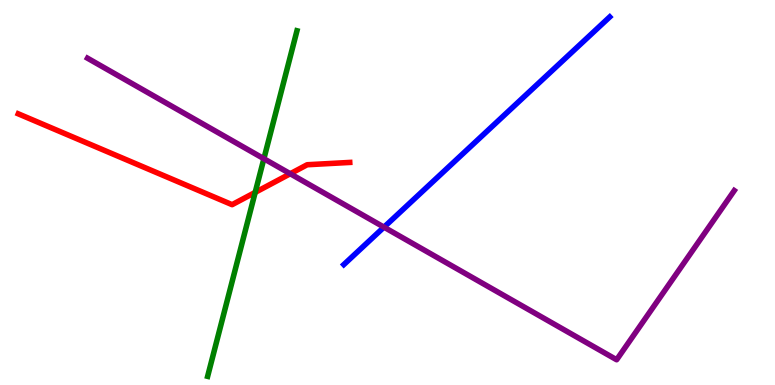[{'lines': ['blue', 'red'], 'intersections': []}, {'lines': ['green', 'red'], 'intersections': [{'x': 3.29, 'y': 5.0}]}, {'lines': ['purple', 'red'], 'intersections': [{'x': 3.75, 'y': 5.49}]}, {'lines': ['blue', 'green'], 'intersections': []}, {'lines': ['blue', 'purple'], 'intersections': [{'x': 4.95, 'y': 4.1}]}, {'lines': ['green', 'purple'], 'intersections': [{'x': 3.41, 'y': 5.88}]}]